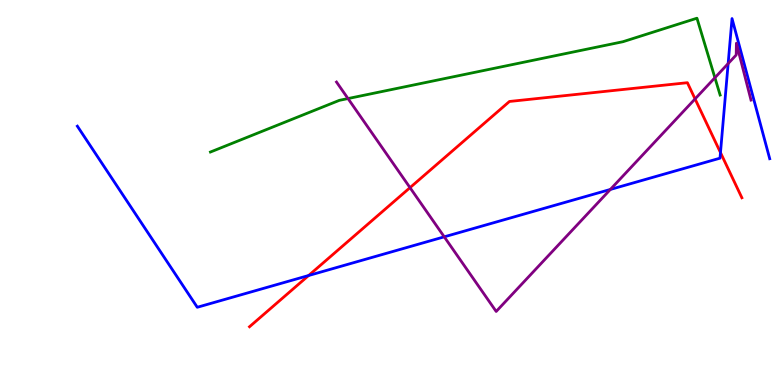[{'lines': ['blue', 'red'], 'intersections': [{'x': 3.98, 'y': 2.84}, {'x': 9.3, 'y': 6.04}]}, {'lines': ['green', 'red'], 'intersections': []}, {'lines': ['purple', 'red'], 'intersections': [{'x': 5.29, 'y': 5.13}, {'x': 8.97, 'y': 7.43}]}, {'lines': ['blue', 'green'], 'intersections': []}, {'lines': ['blue', 'purple'], 'intersections': [{'x': 5.73, 'y': 3.85}, {'x': 7.88, 'y': 5.08}, {'x': 9.4, 'y': 8.35}]}, {'lines': ['green', 'purple'], 'intersections': [{'x': 4.49, 'y': 7.44}, {'x': 9.22, 'y': 7.98}]}]